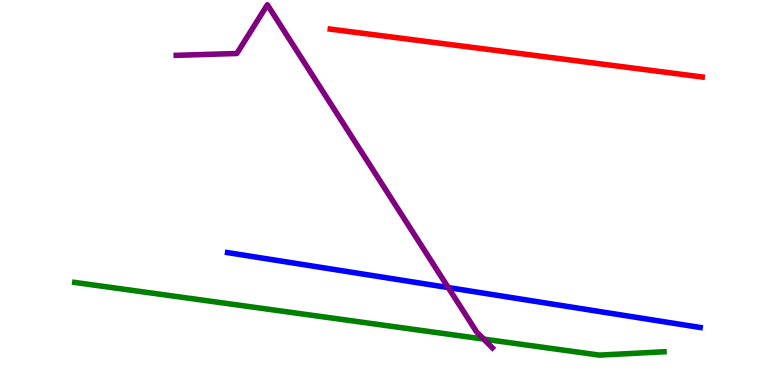[{'lines': ['blue', 'red'], 'intersections': []}, {'lines': ['green', 'red'], 'intersections': []}, {'lines': ['purple', 'red'], 'intersections': []}, {'lines': ['blue', 'green'], 'intersections': []}, {'lines': ['blue', 'purple'], 'intersections': [{'x': 5.78, 'y': 2.53}]}, {'lines': ['green', 'purple'], 'intersections': [{'x': 6.24, 'y': 1.19}]}]